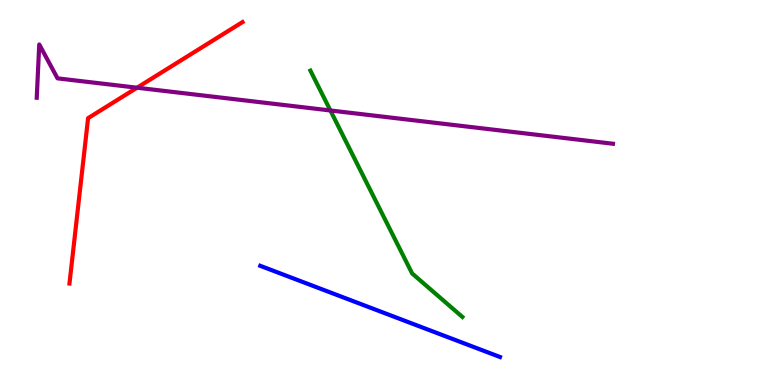[{'lines': ['blue', 'red'], 'intersections': []}, {'lines': ['green', 'red'], 'intersections': []}, {'lines': ['purple', 'red'], 'intersections': [{'x': 1.77, 'y': 7.72}]}, {'lines': ['blue', 'green'], 'intersections': []}, {'lines': ['blue', 'purple'], 'intersections': []}, {'lines': ['green', 'purple'], 'intersections': [{'x': 4.26, 'y': 7.13}]}]